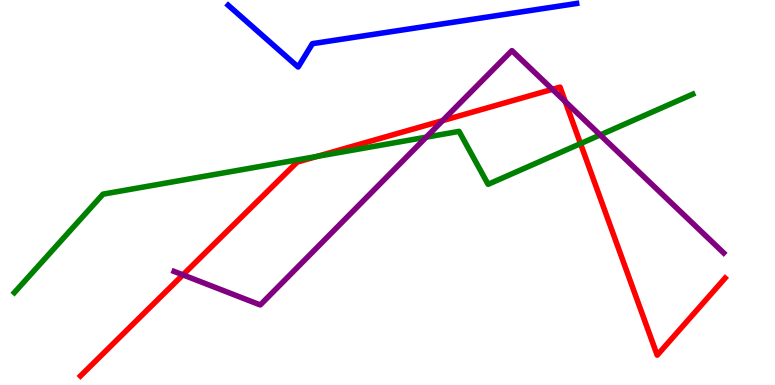[{'lines': ['blue', 'red'], 'intersections': []}, {'lines': ['green', 'red'], 'intersections': [{'x': 4.09, 'y': 5.94}, {'x': 7.49, 'y': 6.27}]}, {'lines': ['purple', 'red'], 'intersections': [{'x': 2.36, 'y': 2.86}, {'x': 5.71, 'y': 6.87}, {'x': 7.13, 'y': 7.68}, {'x': 7.29, 'y': 7.36}]}, {'lines': ['blue', 'green'], 'intersections': []}, {'lines': ['blue', 'purple'], 'intersections': []}, {'lines': ['green', 'purple'], 'intersections': [{'x': 5.5, 'y': 6.44}, {'x': 7.74, 'y': 6.49}]}]